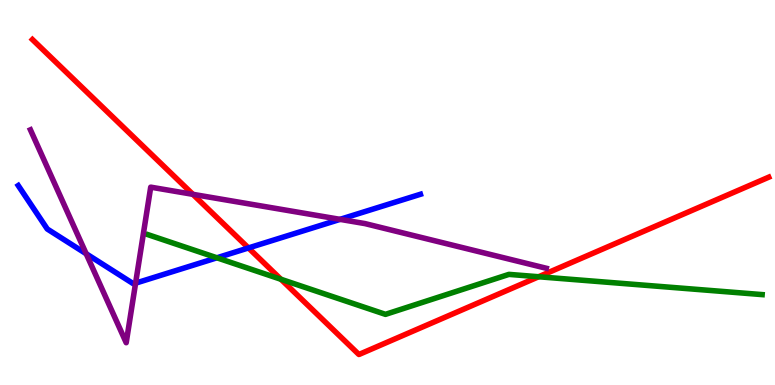[{'lines': ['blue', 'red'], 'intersections': [{'x': 3.21, 'y': 3.56}]}, {'lines': ['green', 'red'], 'intersections': [{'x': 3.63, 'y': 2.75}, {'x': 6.95, 'y': 2.81}]}, {'lines': ['purple', 'red'], 'intersections': [{'x': 2.49, 'y': 4.95}]}, {'lines': ['blue', 'green'], 'intersections': [{'x': 2.8, 'y': 3.3}]}, {'lines': ['blue', 'purple'], 'intersections': [{'x': 1.11, 'y': 3.41}, {'x': 1.75, 'y': 2.65}, {'x': 4.39, 'y': 4.3}]}, {'lines': ['green', 'purple'], 'intersections': []}]